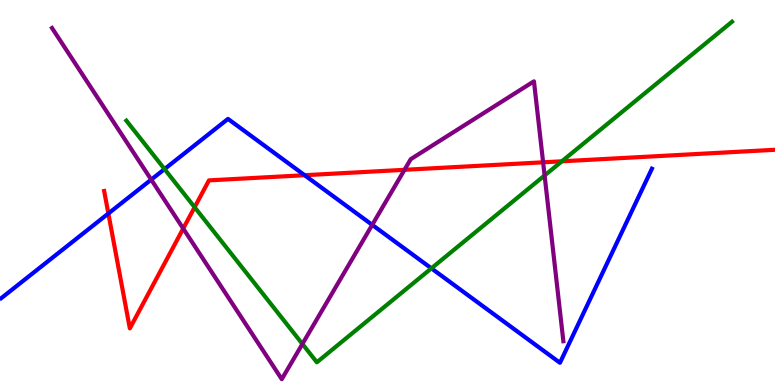[{'lines': ['blue', 'red'], 'intersections': [{'x': 1.4, 'y': 4.45}, {'x': 3.93, 'y': 5.45}]}, {'lines': ['green', 'red'], 'intersections': [{'x': 2.51, 'y': 4.62}, {'x': 7.25, 'y': 5.81}]}, {'lines': ['purple', 'red'], 'intersections': [{'x': 2.36, 'y': 4.06}, {'x': 5.22, 'y': 5.59}, {'x': 7.01, 'y': 5.78}]}, {'lines': ['blue', 'green'], 'intersections': [{'x': 2.12, 'y': 5.61}, {'x': 5.57, 'y': 3.03}]}, {'lines': ['blue', 'purple'], 'intersections': [{'x': 1.95, 'y': 5.33}, {'x': 4.8, 'y': 4.16}]}, {'lines': ['green', 'purple'], 'intersections': [{'x': 3.9, 'y': 1.07}, {'x': 7.03, 'y': 5.44}]}]